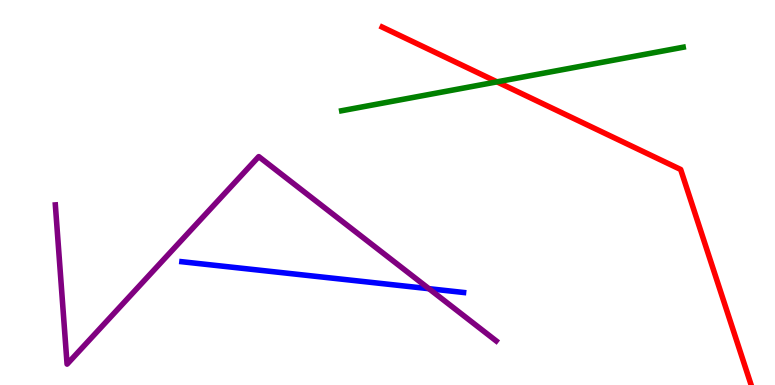[{'lines': ['blue', 'red'], 'intersections': []}, {'lines': ['green', 'red'], 'intersections': [{'x': 6.41, 'y': 7.87}]}, {'lines': ['purple', 'red'], 'intersections': []}, {'lines': ['blue', 'green'], 'intersections': []}, {'lines': ['blue', 'purple'], 'intersections': [{'x': 5.53, 'y': 2.5}]}, {'lines': ['green', 'purple'], 'intersections': []}]